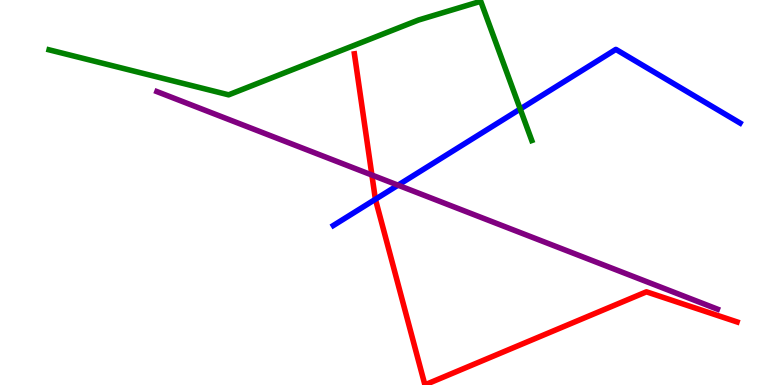[{'lines': ['blue', 'red'], 'intersections': [{'x': 4.84, 'y': 4.82}]}, {'lines': ['green', 'red'], 'intersections': []}, {'lines': ['purple', 'red'], 'intersections': [{'x': 4.8, 'y': 5.45}]}, {'lines': ['blue', 'green'], 'intersections': [{'x': 6.71, 'y': 7.17}]}, {'lines': ['blue', 'purple'], 'intersections': [{'x': 5.14, 'y': 5.19}]}, {'lines': ['green', 'purple'], 'intersections': []}]